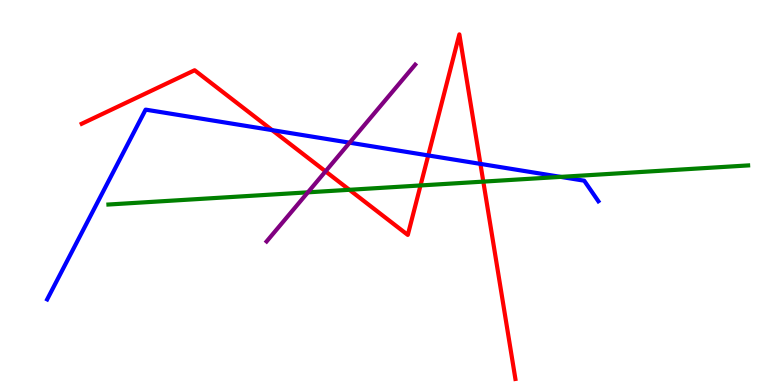[{'lines': ['blue', 'red'], 'intersections': [{'x': 3.51, 'y': 6.62}, {'x': 5.53, 'y': 5.96}, {'x': 6.2, 'y': 5.74}]}, {'lines': ['green', 'red'], 'intersections': [{'x': 4.51, 'y': 5.07}, {'x': 5.43, 'y': 5.18}, {'x': 6.24, 'y': 5.28}]}, {'lines': ['purple', 'red'], 'intersections': [{'x': 4.2, 'y': 5.55}]}, {'lines': ['blue', 'green'], 'intersections': [{'x': 7.23, 'y': 5.41}]}, {'lines': ['blue', 'purple'], 'intersections': [{'x': 4.51, 'y': 6.29}]}, {'lines': ['green', 'purple'], 'intersections': [{'x': 3.97, 'y': 5.0}]}]